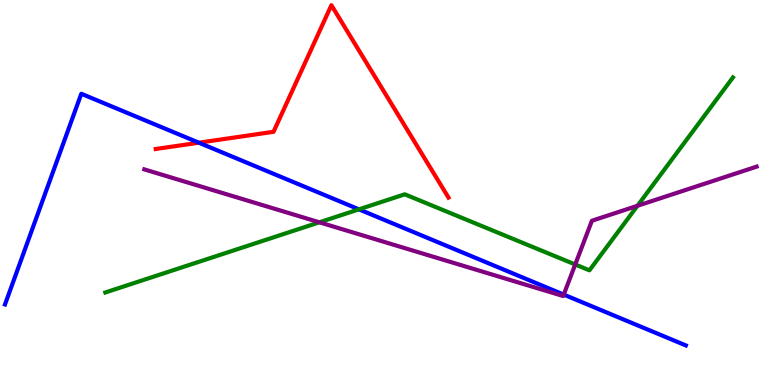[{'lines': ['blue', 'red'], 'intersections': [{'x': 2.57, 'y': 6.29}]}, {'lines': ['green', 'red'], 'intersections': []}, {'lines': ['purple', 'red'], 'intersections': []}, {'lines': ['blue', 'green'], 'intersections': [{'x': 4.63, 'y': 4.56}]}, {'lines': ['blue', 'purple'], 'intersections': [{'x': 7.27, 'y': 2.35}]}, {'lines': ['green', 'purple'], 'intersections': [{'x': 4.12, 'y': 4.23}, {'x': 7.42, 'y': 3.13}, {'x': 8.23, 'y': 4.65}]}]